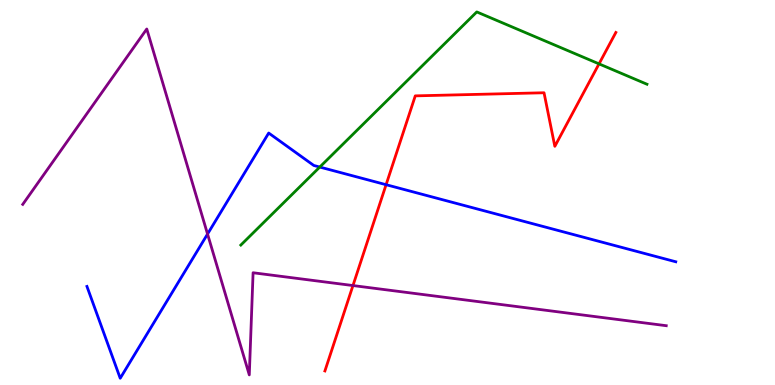[{'lines': ['blue', 'red'], 'intersections': [{'x': 4.98, 'y': 5.2}]}, {'lines': ['green', 'red'], 'intersections': [{'x': 7.73, 'y': 8.34}]}, {'lines': ['purple', 'red'], 'intersections': [{'x': 4.55, 'y': 2.58}]}, {'lines': ['blue', 'green'], 'intersections': [{'x': 4.13, 'y': 5.66}]}, {'lines': ['blue', 'purple'], 'intersections': [{'x': 2.68, 'y': 3.92}]}, {'lines': ['green', 'purple'], 'intersections': []}]